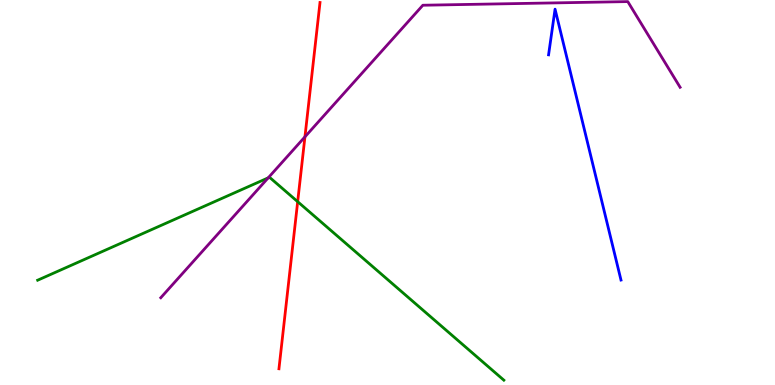[{'lines': ['blue', 'red'], 'intersections': []}, {'lines': ['green', 'red'], 'intersections': [{'x': 3.84, 'y': 4.76}]}, {'lines': ['purple', 'red'], 'intersections': [{'x': 3.93, 'y': 6.45}]}, {'lines': ['blue', 'green'], 'intersections': []}, {'lines': ['blue', 'purple'], 'intersections': []}, {'lines': ['green', 'purple'], 'intersections': [{'x': 3.46, 'y': 5.38}]}]